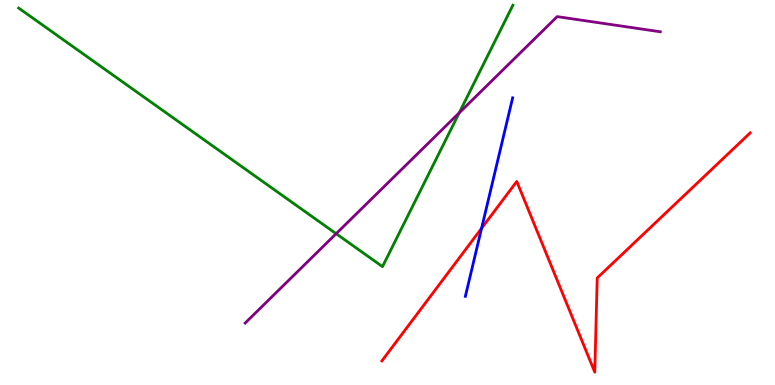[{'lines': ['blue', 'red'], 'intersections': [{'x': 6.21, 'y': 4.07}]}, {'lines': ['green', 'red'], 'intersections': []}, {'lines': ['purple', 'red'], 'intersections': []}, {'lines': ['blue', 'green'], 'intersections': []}, {'lines': ['blue', 'purple'], 'intersections': []}, {'lines': ['green', 'purple'], 'intersections': [{'x': 4.34, 'y': 3.93}, {'x': 5.93, 'y': 7.07}]}]